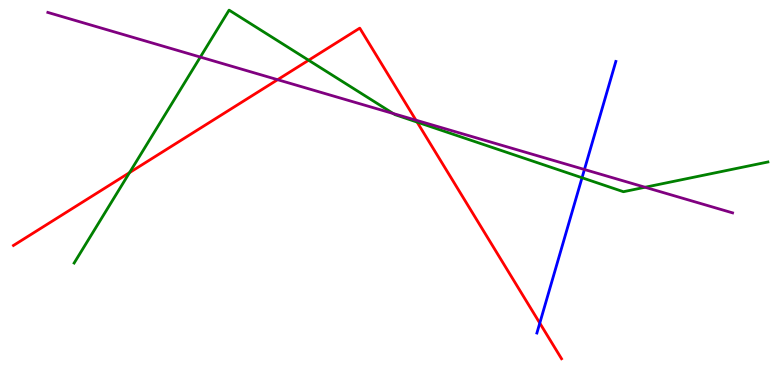[{'lines': ['blue', 'red'], 'intersections': [{'x': 6.96, 'y': 1.61}]}, {'lines': ['green', 'red'], 'intersections': [{'x': 1.67, 'y': 5.52}, {'x': 3.98, 'y': 8.44}, {'x': 5.38, 'y': 6.83}]}, {'lines': ['purple', 'red'], 'intersections': [{'x': 3.58, 'y': 7.93}, {'x': 5.37, 'y': 6.88}]}, {'lines': ['blue', 'green'], 'intersections': [{'x': 7.51, 'y': 5.38}]}, {'lines': ['blue', 'purple'], 'intersections': [{'x': 7.54, 'y': 5.6}]}, {'lines': ['green', 'purple'], 'intersections': [{'x': 2.58, 'y': 8.52}, {'x': 5.07, 'y': 7.05}, {'x': 8.32, 'y': 5.14}]}]